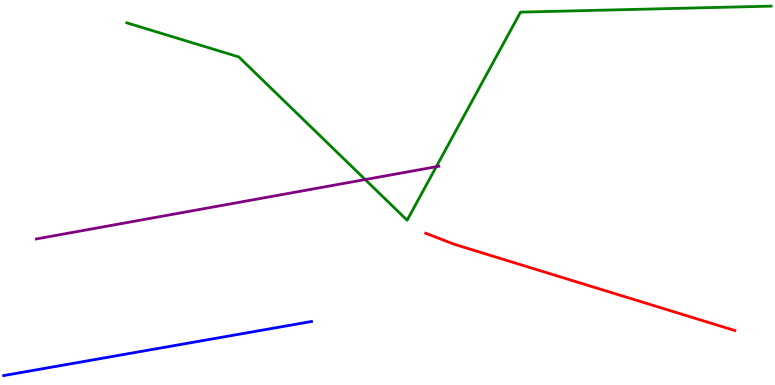[{'lines': ['blue', 'red'], 'intersections': []}, {'lines': ['green', 'red'], 'intersections': []}, {'lines': ['purple', 'red'], 'intersections': []}, {'lines': ['blue', 'green'], 'intersections': []}, {'lines': ['blue', 'purple'], 'intersections': []}, {'lines': ['green', 'purple'], 'intersections': [{'x': 4.71, 'y': 5.34}, {'x': 5.63, 'y': 5.67}]}]